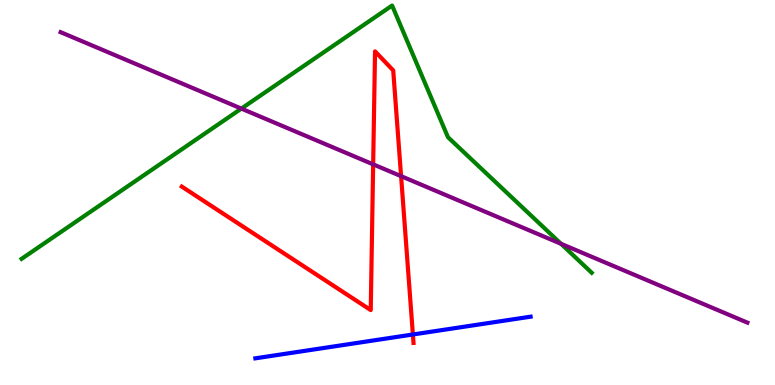[{'lines': ['blue', 'red'], 'intersections': [{'x': 5.33, 'y': 1.31}]}, {'lines': ['green', 'red'], 'intersections': []}, {'lines': ['purple', 'red'], 'intersections': [{'x': 4.81, 'y': 5.73}, {'x': 5.18, 'y': 5.42}]}, {'lines': ['blue', 'green'], 'intersections': []}, {'lines': ['blue', 'purple'], 'intersections': []}, {'lines': ['green', 'purple'], 'intersections': [{'x': 3.11, 'y': 7.18}, {'x': 7.24, 'y': 3.67}]}]